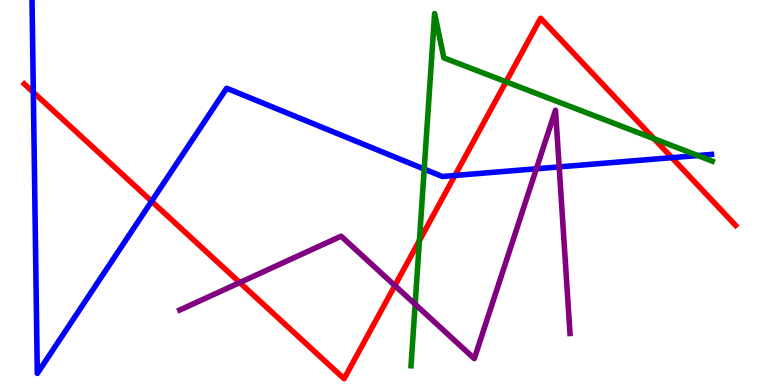[{'lines': ['blue', 'red'], 'intersections': [{'x': 0.43, 'y': 7.6}, {'x': 1.96, 'y': 4.77}, {'x': 5.87, 'y': 5.44}, {'x': 8.67, 'y': 5.9}]}, {'lines': ['green', 'red'], 'intersections': [{'x': 5.41, 'y': 3.75}, {'x': 6.53, 'y': 7.88}, {'x': 8.44, 'y': 6.4}]}, {'lines': ['purple', 'red'], 'intersections': [{'x': 3.09, 'y': 2.66}, {'x': 5.1, 'y': 2.58}]}, {'lines': ['blue', 'green'], 'intersections': [{'x': 5.47, 'y': 5.61}, {'x': 9.0, 'y': 5.96}]}, {'lines': ['blue', 'purple'], 'intersections': [{'x': 6.92, 'y': 5.62}, {'x': 7.22, 'y': 5.66}]}, {'lines': ['green', 'purple'], 'intersections': [{'x': 5.36, 'y': 2.1}]}]